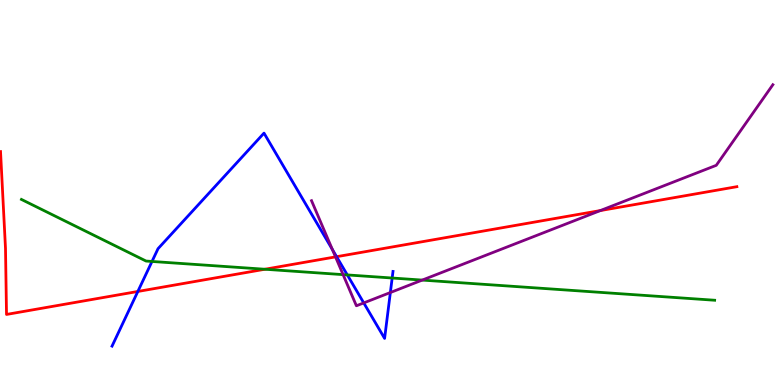[{'lines': ['blue', 'red'], 'intersections': [{'x': 1.78, 'y': 2.43}, {'x': 4.34, 'y': 3.33}]}, {'lines': ['green', 'red'], 'intersections': [{'x': 3.42, 'y': 3.01}]}, {'lines': ['purple', 'red'], 'intersections': [{'x': 4.33, 'y': 3.33}, {'x': 7.75, 'y': 4.53}]}, {'lines': ['blue', 'green'], 'intersections': [{'x': 1.96, 'y': 3.21}, {'x': 4.48, 'y': 2.86}, {'x': 5.06, 'y': 2.78}]}, {'lines': ['blue', 'purple'], 'intersections': [{'x': 4.29, 'y': 3.52}, {'x': 4.69, 'y': 2.13}, {'x': 5.04, 'y': 2.4}]}, {'lines': ['green', 'purple'], 'intersections': [{'x': 4.43, 'y': 2.87}, {'x': 5.45, 'y': 2.73}]}]